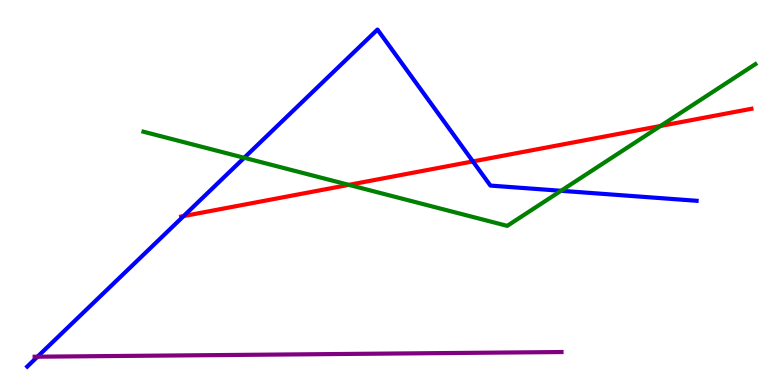[{'lines': ['blue', 'red'], 'intersections': [{'x': 2.37, 'y': 4.39}, {'x': 6.1, 'y': 5.81}]}, {'lines': ['green', 'red'], 'intersections': [{'x': 4.5, 'y': 5.2}, {'x': 8.52, 'y': 6.73}]}, {'lines': ['purple', 'red'], 'intersections': []}, {'lines': ['blue', 'green'], 'intersections': [{'x': 3.15, 'y': 5.9}, {'x': 7.24, 'y': 5.04}]}, {'lines': ['blue', 'purple'], 'intersections': [{'x': 0.484, 'y': 0.735}]}, {'lines': ['green', 'purple'], 'intersections': []}]